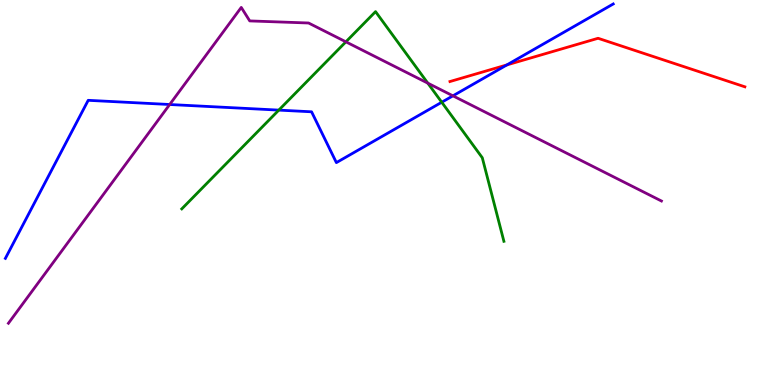[{'lines': ['blue', 'red'], 'intersections': [{'x': 6.54, 'y': 8.31}]}, {'lines': ['green', 'red'], 'intersections': []}, {'lines': ['purple', 'red'], 'intersections': []}, {'lines': ['blue', 'green'], 'intersections': [{'x': 3.6, 'y': 7.14}, {'x': 5.7, 'y': 7.34}]}, {'lines': ['blue', 'purple'], 'intersections': [{'x': 2.19, 'y': 7.29}, {'x': 5.84, 'y': 7.51}]}, {'lines': ['green', 'purple'], 'intersections': [{'x': 4.46, 'y': 8.91}, {'x': 5.52, 'y': 7.84}]}]